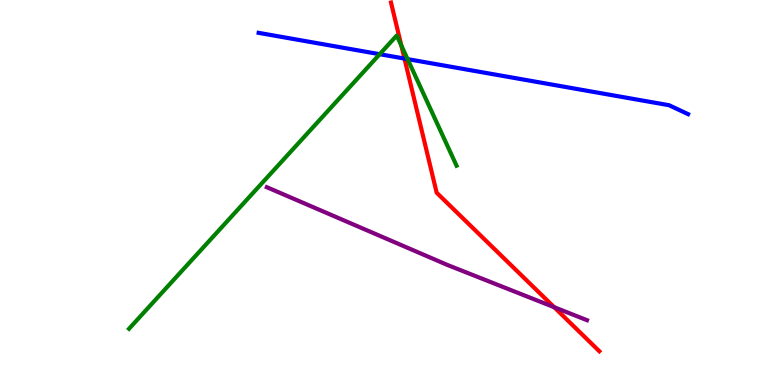[{'lines': ['blue', 'red'], 'intersections': [{'x': 5.22, 'y': 8.48}]}, {'lines': ['green', 'red'], 'intersections': [{'x': 5.18, 'y': 8.82}]}, {'lines': ['purple', 'red'], 'intersections': [{'x': 7.15, 'y': 2.02}]}, {'lines': ['blue', 'green'], 'intersections': [{'x': 4.9, 'y': 8.59}, {'x': 5.26, 'y': 8.46}]}, {'lines': ['blue', 'purple'], 'intersections': []}, {'lines': ['green', 'purple'], 'intersections': []}]